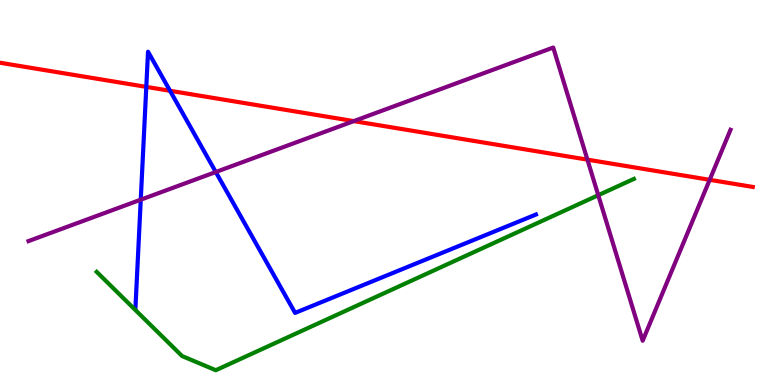[{'lines': ['blue', 'red'], 'intersections': [{'x': 1.89, 'y': 7.74}, {'x': 2.19, 'y': 7.64}]}, {'lines': ['green', 'red'], 'intersections': []}, {'lines': ['purple', 'red'], 'intersections': [{'x': 4.57, 'y': 6.85}, {'x': 7.58, 'y': 5.85}, {'x': 9.16, 'y': 5.33}]}, {'lines': ['blue', 'green'], 'intersections': []}, {'lines': ['blue', 'purple'], 'intersections': [{'x': 1.82, 'y': 4.81}, {'x': 2.78, 'y': 5.53}]}, {'lines': ['green', 'purple'], 'intersections': [{'x': 7.72, 'y': 4.93}]}]